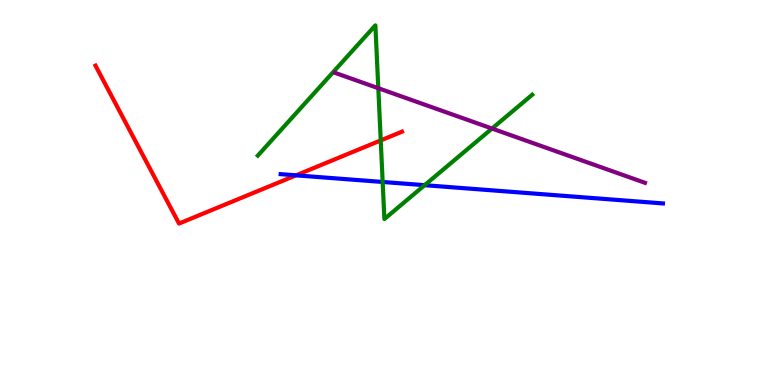[{'lines': ['blue', 'red'], 'intersections': [{'x': 3.82, 'y': 5.45}]}, {'lines': ['green', 'red'], 'intersections': [{'x': 4.91, 'y': 6.35}]}, {'lines': ['purple', 'red'], 'intersections': []}, {'lines': ['blue', 'green'], 'intersections': [{'x': 4.94, 'y': 5.27}, {'x': 5.48, 'y': 5.19}]}, {'lines': ['blue', 'purple'], 'intersections': []}, {'lines': ['green', 'purple'], 'intersections': [{'x': 4.88, 'y': 7.71}, {'x': 6.35, 'y': 6.66}]}]